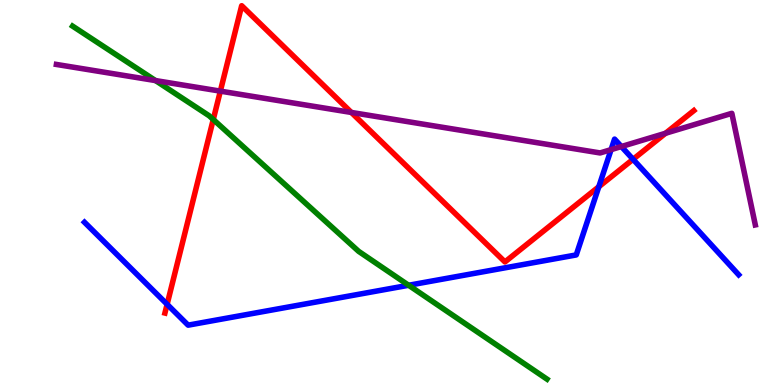[{'lines': ['blue', 'red'], 'intersections': [{'x': 2.16, 'y': 2.1}, {'x': 7.73, 'y': 5.15}, {'x': 8.17, 'y': 5.86}]}, {'lines': ['green', 'red'], 'intersections': [{'x': 2.75, 'y': 6.9}]}, {'lines': ['purple', 'red'], 'intersections': [{'x': 2.84, 'y': 7.63}, {'x': 4.53, 'y': 7.08}, {'x': 8.59, 'y': 6.54}]}, {'lines': ['blue', 'green'], 'intersections': [{'x': 5.27, 'y': 2.59}]}, {'lines': ['blue', 'purple'], 'intersections': [{'x': 7.88, 'y': 6.11}, {'x': 8.02, 'y': 6.19}]}, {'lines': ['green', 'purple'], 'intersections': [{'x': 2.01, 'y': 7.91}]}]